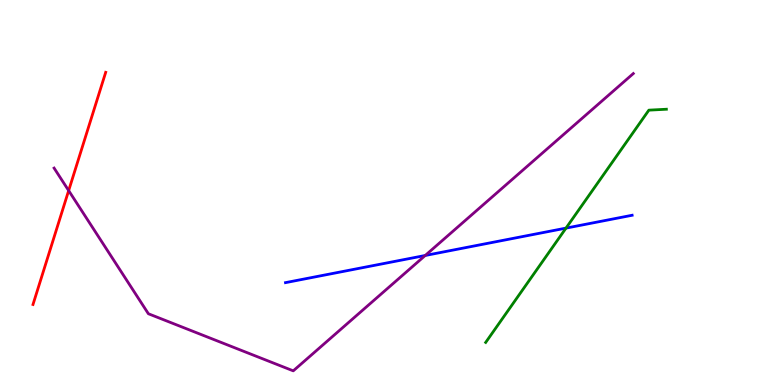[{'lines': ['blue', 'red'], 'intersections': []}, {'lines': ['green', 'red'], 'intersections': []}, {'lines': ['purple', 'red'], 'intersections': [{'x': 0.886, 'y': 5.05}]}, {'lines': ['blue', 'green'], 'intersections': [{'x': 7.3, 'y': 4.07}]}, {'lines': ['blue', 'purple'], 'intersections': [{'x': 5.49, 'y': 3.36}]}, {'lines': ['green', 'purple'], 'intersections': []}]